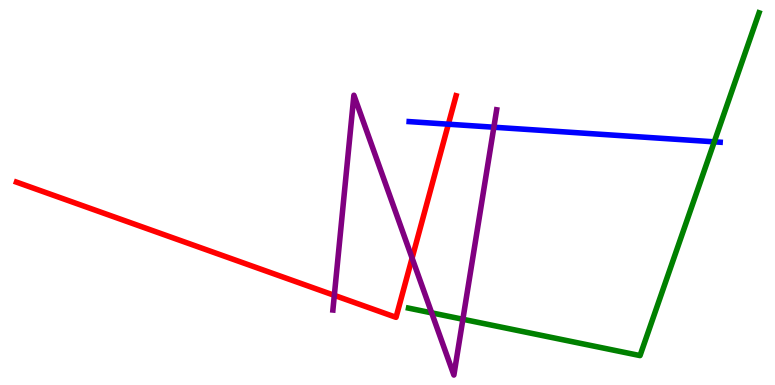[{'lines': ['blue', 'red'], 'intersections': [{'x': 5.79, 'y': 6.77}]}, {'lines': ['green', 'red'], 'intersections': []}, {'lines': ['purple', 'red'], 'intersections': [{'x': 4.31, 'y': 2.33}, {'x': 5.32, 'y': 3.3}]}, {'lines': ['blue', 'green'], 'intersections': [{'x': 9.22, 'y': 6.32}]}, {'lines': ['blue', 'purple'], 'intersections': [{'x': 6.37, 'y': 6.7}]}, {'lines': ['green', 'purple'], 'intersections': [{'x': 5.57, 'y': 1.87}, {'x': 5.97, 'y': 1.71}]}]